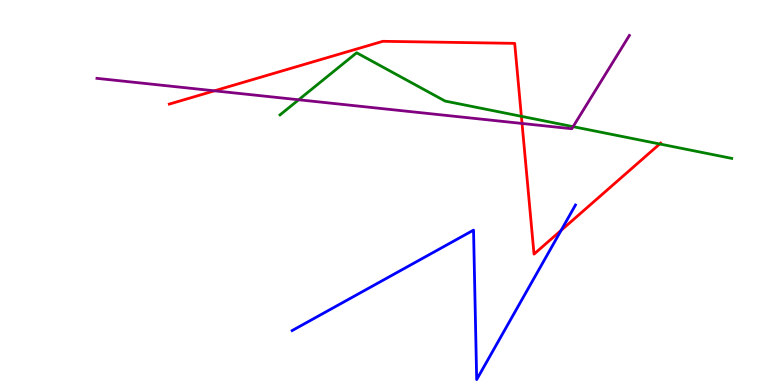[{'lines': ['blue', 'red'], 'intersections': [{'x': 7.24, 'y': 4.02}]}, {'lines': ['green', 'red'], 'intersections': [{'x': 6.73, 'y': 6.98}, {'x': 8.51, 'y': 6.26}]}, {'lines': ['purple', 'red'], 'intersections': [{'x': 2.77, 'y': 7.64}, {'x': 6.74, 'y': 6.79}]}, {'lines': ['blue', 'green'], 'intersections': []}, {'lines': ['blue', 'purple'], 'intersections': []}, {'lines': ['green', 'purple'], 'intersections': [{'x': 3.85, 'y': 7.41}, {'x': 7.39, 'y': 6.71}]}]